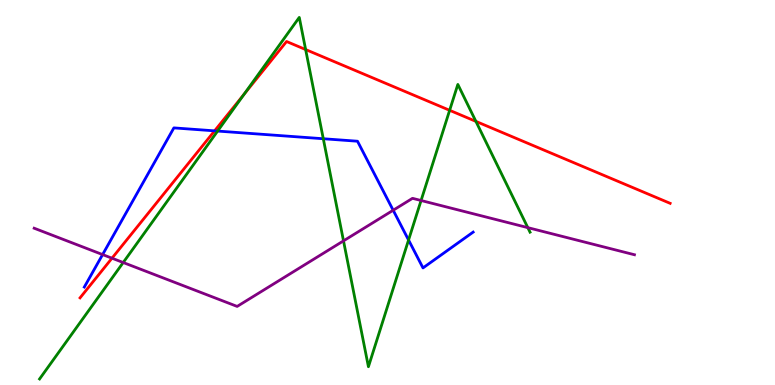[{'lines': ['blue', 'red'], 'intersections': [{'x': 2.77, 'y': 6.6}]}, {'lines': ['green', 'red'], 'intersections': [{'x': 3.15, 'y': 7.55}, {'x': 3.94, 'y': 8.71}, {'x': 5.8, 'y': 7.13}, {'x': 6.14, 'y': 6.85}]}, {'lines': ['purple', 'red'], 'intersections': [{'x': 1.45, 'y': 3.29}]}, {'lines': ['blue', 'green'], 'intersections': [{'x': 2.81, 'y': 6.6}, {'x': 4.17, 'y': 6.4}, {'x': 5.27, 'y': 3.77}]}, {'lines': ['blue', 'purple'], 'intersections': [{'x': 1.32, 'y': 3.39}, {'x': 5.07, 'y': 4.54}]}, {'lines': ['green', 'purple'], 'intersections': [{'x': 1.59, 'y': 3.18}, {'x': 4.43, 'y': 3.74}, {'x': 5.43, 'y': 4.79}, {'x': 6.81, 'y': 4.09}]}]